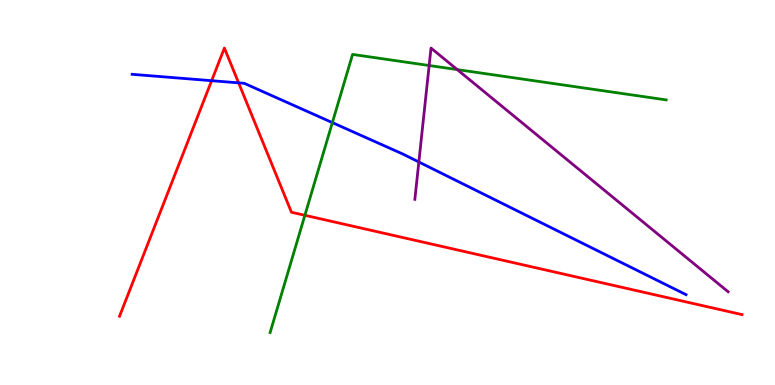[{'lines': ['blue', 'red'], 'intersections': [{'x': 2.73, 'y': 7.9}, {'x': 3.08, 'y': 7.85}]}, {'lines': ['green', 'red'], 'intersections': [{'x': 3.93, 'y': 4.41}]}, {'lines': ['purple', 'red'], 'intersections': []}, {'lines': ['blue', 'green'], 'intersections': [{'x': 4.29, 'y': 6.82}]}, {'lines': ['blue', 'purple'], 'intersections': [{'x': 5.4, 'y': 5.79}]}, {'lines': ['green', 'purple'], 'intersections': [{'x': 5.54, 'y': 8.3}, {'x': 5.9, 'y': 8.19}]}]